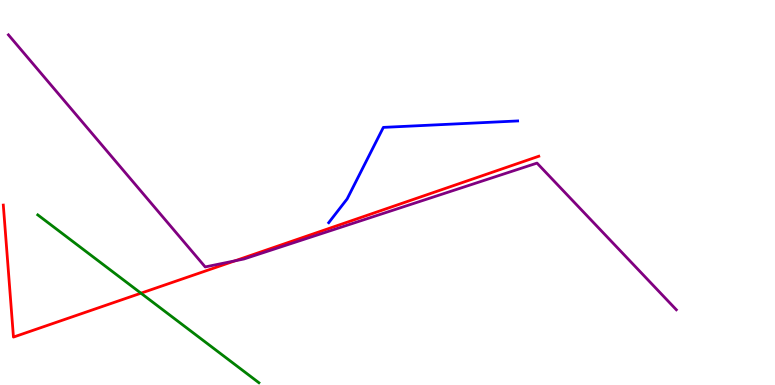[{'lines': ['blue', 'red'], 'intersections': []}, {'lines': ['green', 'red'], 'intersections': [{'x': 1.82, 'y': 2.38}]}, {'lines': ['purple', 'red'], 'intersections': [{'x': 3.03, 'y': 3.23}]}, {'lines': ['blue', 'green'], 'intersections': []}, {'lines': ['blue', 'purple'], 'intersections': []}, {'lines': ['green', 'purple'], 'intersections': []}]